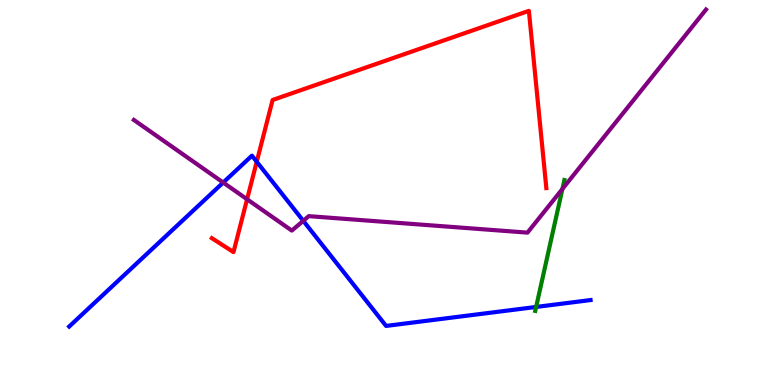[{'lines': ['blue', 'red'], 'intersections': [{'x': 3.31, 'y': 5.8}]}, {'lines': ['green', 'red'], 'intersections': []}, {'lines': ['purple', 'red'], 'intersections': [{'x': 3.19, 'y': 4.82}]}, {'lines': ['blue', 'green'], 'intersections': [{'x': 6.92, 'y': 2.03}]}, {'lines': ['blue', 'purple'], 'intersections': [{'x': 2.88, 'y': 5.26}, {'x': 3.91, 'y': 4.26}]}, {'lines': ['green', 'purple'], 'intersections': [{'x': 7.26, 'y': 5.09}]}]